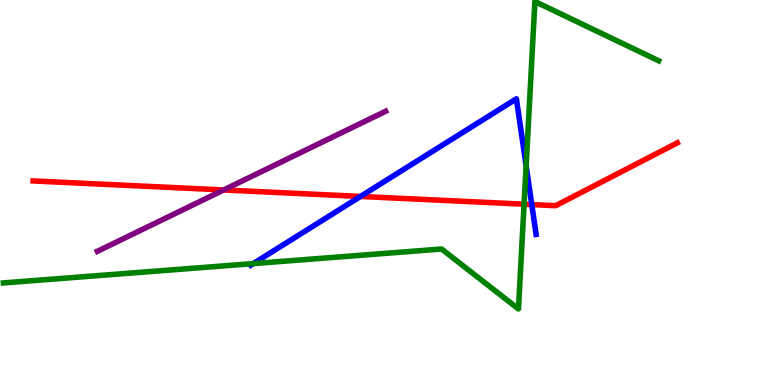[{'lines': ['blue', 'red'], 'intersections': [{'x': 4.65, 'y': 4.9}, {'x': 6.86, 'y': 4.69}]}, {'lines': ['green', 'red'], 'intersections': [{'x': 6.76, 'y': 4.7}]}, {'lines': ['purple', 'red'], 'intersections': [{'x': 2.89, 'y': 5.07}]}, {'lines': ['blue', 'green'], 'intersections': [{'x': 3.27, 'y': 3.15}, {'x': 6.79, 'y': 5.69}]}, {'lines': ['blue', 'purple'], 'intersections': []}, {'lines': ['green', 'purple'], 'intersections': []}]